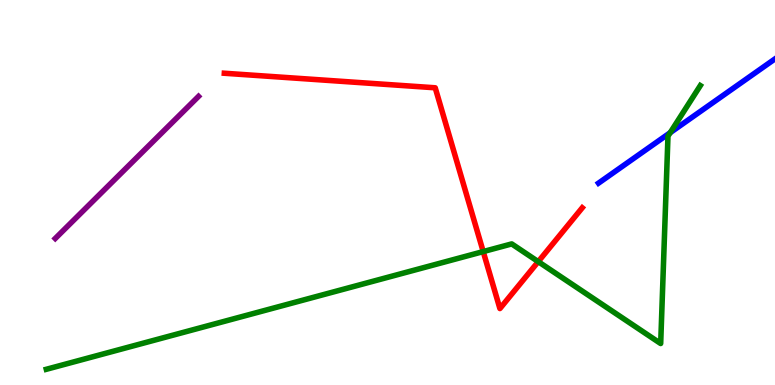[{'lines': ['blue', 'red'], 'intersections': []}, {'lines': ['green', 'red'], 'intersections': [{'x': 6.24, 'y': 3.47}, {'x': 6.95, 'y': 3.2}]}, {'lines': ['purple', 'red'], 'intersections': []}, {'lines': ['blue', 'green'], 'intersections': [{'x': 8.65, 'y': 6.55}]}, {'lines': ['blue', 'purple'], 'intersections': []}, {'lines': ['green', 'purple'], 'intersections': []}]